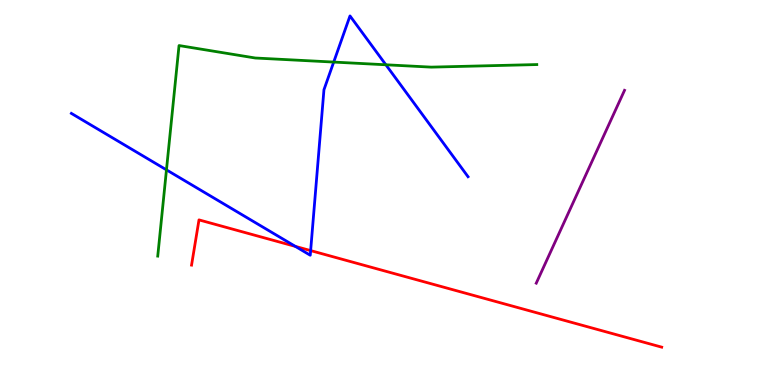[{'lines': ['blue', 'red'], 'intersections': [{'x': 3.81, 'y': 3.6}, {'x': 4.01, 'y': 3.49}]}, {'lines': ['green', 'red'], 'intersections': []}, {'lines': ['purple', 'red'], 'intersections': []}, {'lines': ['blue', 'green'], 'intersections': [{'x': 2.15, 'y': 5.59}, {'x': 4.31, 'y': 8.39}, {'x': 4.98, 'y': 8.32}]}, {'lines': ['blue', 'purple'], 'intersections': []}, {'lines': ['green', 'purple'], 'intersections': []}]